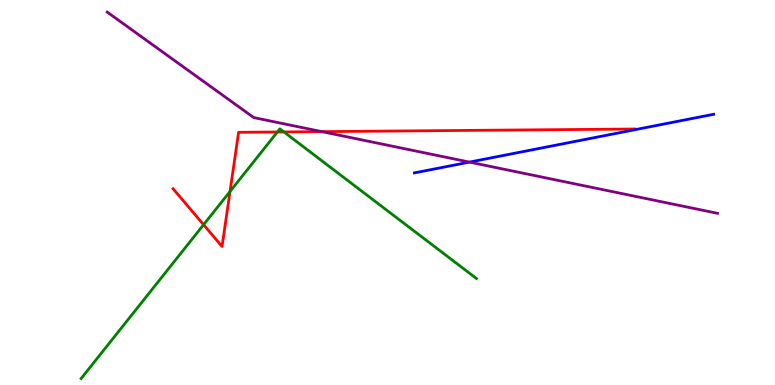[{'lines': ['blue', 'red'], 'intersections': []}, {'lines': ['green', 'red'], 'intersections': [{'x': 2.63, 'y': 4.16}, {'x': 2.97, 'y': 5.03}, {'x': 3.58, 'y': 6.57}, {'x': 3.66, 'y': 6.57}]}, {'lines': ['purple', 'red'], 'intersections': [{'x': 4.15, 'y': 6.58}]}, {'lines': ['blue', 'green'], 'intersections': []}, {'lines': ['blue', 'purple'], 'intersections': [{'x': 6.06, 'y': 5.79}]}, {'lines': ['green', 'purple'], 'intersections': []}]